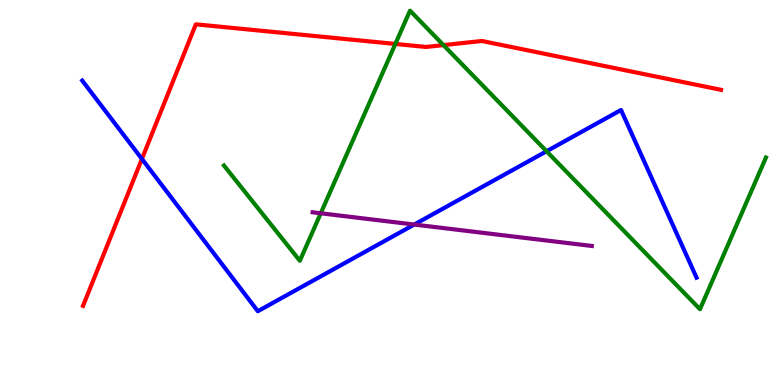[{'lines': ['blue', 'red'], 'intersections': [{'x': 1.83, 'y': 5.87}]}, {'lines': ['green', 'red'], 'intersections': [{'x': 5.1, 'y': 8.86}, {'x': 5.72, 'y': 8.83}]}, {'lines': ['purple', 'red'], 'intersections': []}, {'lines': ['blue', 'green'], 'intersections': [{'x': 7.05, 'y': 6.07}]}, {'lines': ['blue', 'purple'], 'intersections': [{'x': 5.35, 'y': 4.17}]}, {'lines': ['green', 'purple'], 'intersections': [{'x': 4.14, 'y': 4.46}]}]